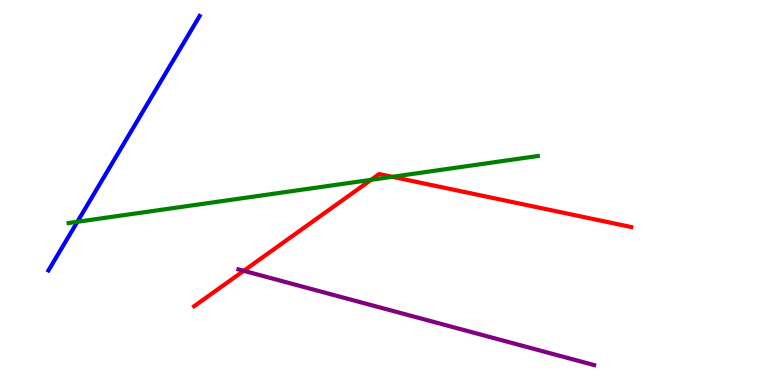[{'lines': ['blue', 'red'], 'intersections': []}, {'lines': ['green', 'red'], 'intersections': [{'x': 4.79, 'y': 5.33}, {'x': 5.06, 'y': 5.41}]}, {'lines': ['purple', 'red'], 'intersections': [{'x': 3.14, 'y': 2.97}]}, {'lines': ['blue', 'green'], 'intersections': [{'x': 0.998, 'y': 4.24}]}, {'lines': ['blue', 'purple'], 'intersections': []}, {'lines': ['green', 'purple'], 'intersections': []}]